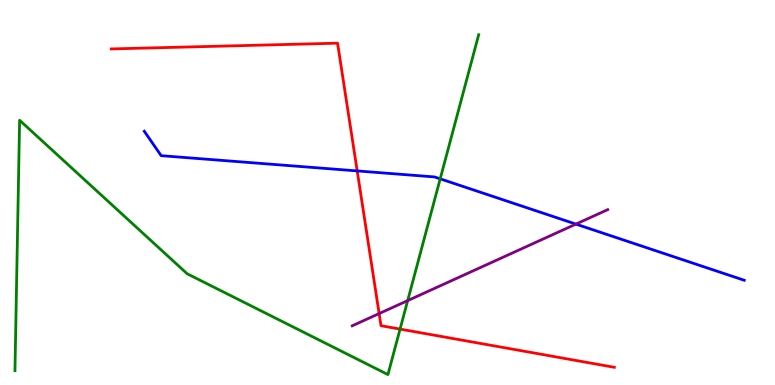[{'lines': ['blue', 'red'], 'intersections': [{'x': 4.61, 'y': 5.56}]}, {'lines': ['green', 'red'], 'intersections': [{'x': 5.16, 'y': 1.45}]}, {'lines': ['purple', 'red'], 'intersections': [{'x': 4.89, 'y': 1.86}]}, {'lines': ['blue', 'green'], 'intersections': [{'x': 5.68, 'y': 5.36}]}, {'lines': ['blue', 'purple'], 'intersections': [{'x': 7.43, 'y': 4.18}]}, {'lines': ['green', 'purple'], 'intersections': [{'x': 5.26, 'y': 2.19}]}]